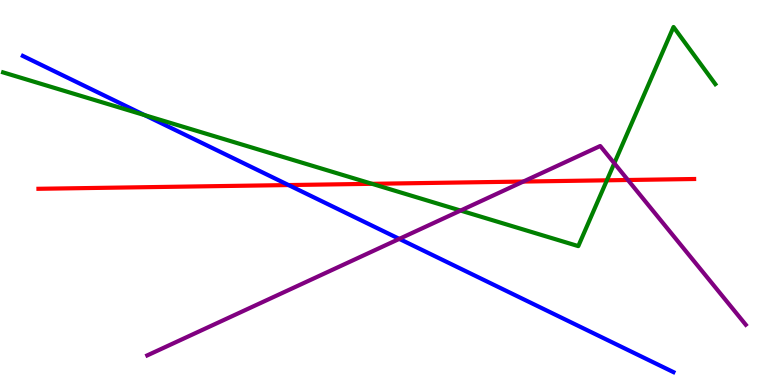[{'lines': ['blue', 'red'], 'intersections': [{'x': 3.72, 'y': 5.19}]}, {'lines': ['green', 'red'], 'intersections': [{'x': 4.8, 'y': 5.23}, {'x': 7.83, 'y': 5.32}]}, {'lines': ['purple', 'red'], 'intersections': [{'x': 6.75, 'y': 5.28}, {'x': 8.1, 'y': 5.32}]}, {'lines': ['blue', 'green'], 'intersections': [{'x': 1.87, 'y': 7.01}]}, {'lines': ['blue', 'purple'], 'intersections': [{'x': 5.15, 'y': 3.8}]}, {'lines': ['green', 'purple'], 'intersections': [{'x': 5.94, 'y': 4.53}, {'x': 7.93, 'y': 5.76}]}]